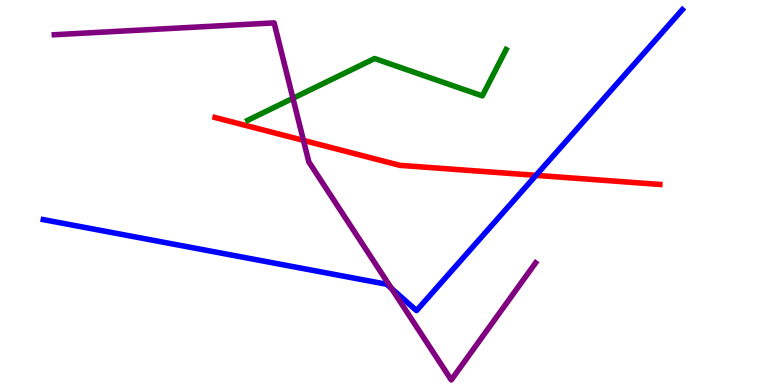[{'lines': ['blue', 'red'], 'intersections': [{'x': 6.92, 'y': 5.45}]}, {'lines': ['green', 'red'], 'intersections': []}, {'lines': ['purple', 'red'], 'intersections': [{'x': 3.92, 'y': 6.35}]}, {'lines': ['blue', 'green'], 'intersections': []}, {'lines': ['blue', 'purple'], 'intersections': [{'x': 5.05, 'y': 2.51}]}, {'lines': ['green', 'purple'], 'intersections': [{'x': 3.78, 'y': 7.45}]}]